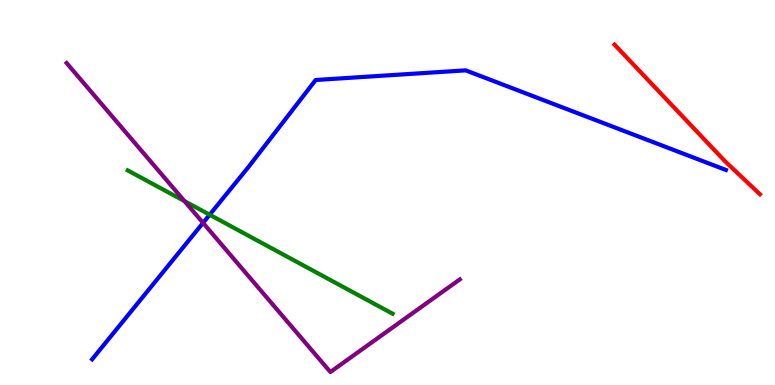[{'lines': ['blue', 'red'], 'intersections': []}, {'lines': ['green', 'red'], 'intersections': []}, {'lines': ['purple', 'red'], 'intersections': []}, {'lines': ['blue', 'green'], 'intersections': [{'x': 2.71, 'y': 4.42}]}, {'lines': ['blue', 'purple'], 'intersections': [{'x': 2.62, 'y': 4.21}]}, {'lines': ['green', 'purple'], 'intersections': [{'x': 2.38, 'y': 4.78}]}]